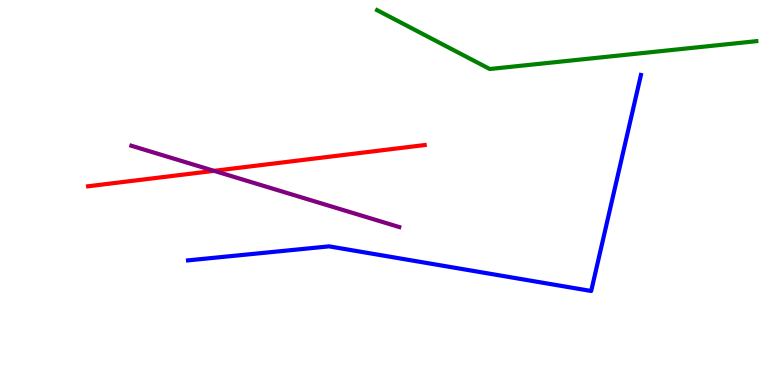[{'lines': ['blue', 'red'], 'intersections': []}, {'lines': ['green', 'red'], 'intersections': []}, {'lines': ['purple', 'red'], 'intersections': [{'x': 2.76, 'y': 5.56}]}, {'lines': ['blue', 'green'], 'intersections': []}, {'lines': ['blue', 'purple'], 'intersections': []}, {'lines': ['green', 'purple'], 'intersections': []}]